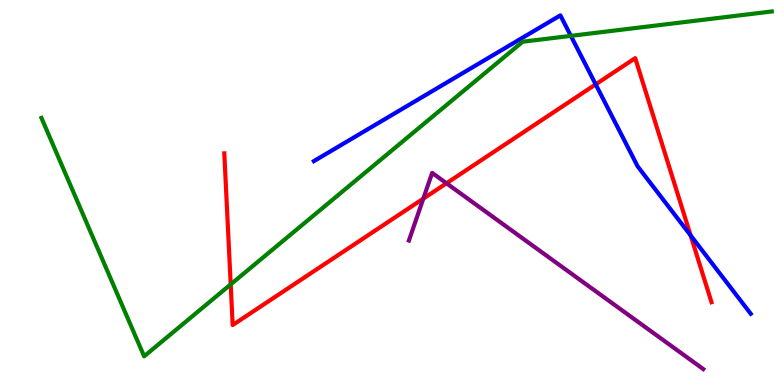[{'lines': ['blue', 'red'], 'intersections': [{'x': 7.69, 'y': 7.81}, {'x': 8.91, 'y': 3.89}]}, {'lines': ['green', 'red'], 'intersections': [{'x': 2.98, 'y': 2.61}]}, {'lines': ['purple', 'red'], 'intersections': [{'x': 5.46, 'y': 4.84}, {'x': 5.76, 'y': 5.24}]}, {'lines': ['blue', 'green'], 'intersections': [{'x': 7.37, 'y': 9.07}]}, {'lines': ['blue', 'purple'], 'intersections': []}, {'lines': ['green', 'purple'], 'intersections': []}]